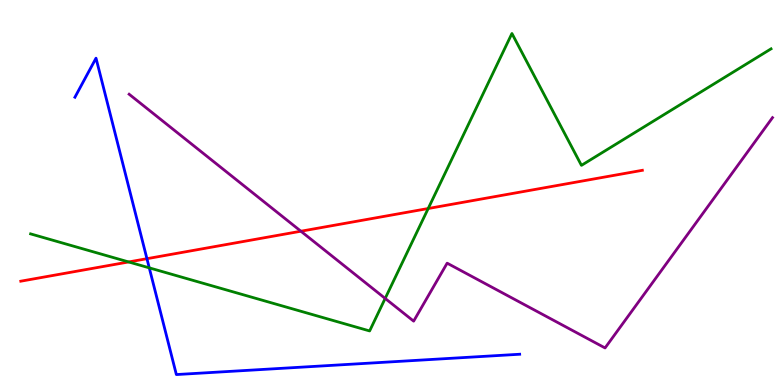[{'lines': ['blue', 'red'], 'intersections': [{'x': 1.9, 'y': 3.28}]}, {'lines': ['green', 'red'], 'intersections': [{'x': 1.66, 'y': 3.2}, {'x': 5.53, 'y': 4.58}]}, {'lines': ['purple', 'red'], 'intersections': [{'x': 3.88, 'y': 3.99}]}, {'lines': ['blue', 'green'], 'intersections': [{'x': 1.93, 'y': 3.04}]}, {'lines': ['blue', 'purple'], 'intersections': []}, {'lines': ['green', 'purple'], 'intersections': [{'x': 4.97, 'y': 2.25}]}]